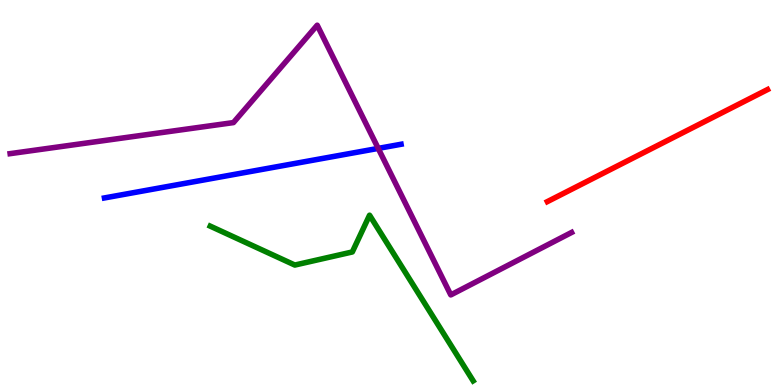[{'lines': ['blue', 'red'], 'intersections': []}, {'lines': ['green', 'red'], 'intersections': []}, {'lines': ['purple', 'red'], 'intersections': []}, {'lines': ['blue', 'green'], 'intersections': []}, {'lines': ['blue', 'purple'], 'intersections': [{'x': 4.88, 'y': 6.15}]}, {'lines': ['green', 'purple'], 'intersections': []}]